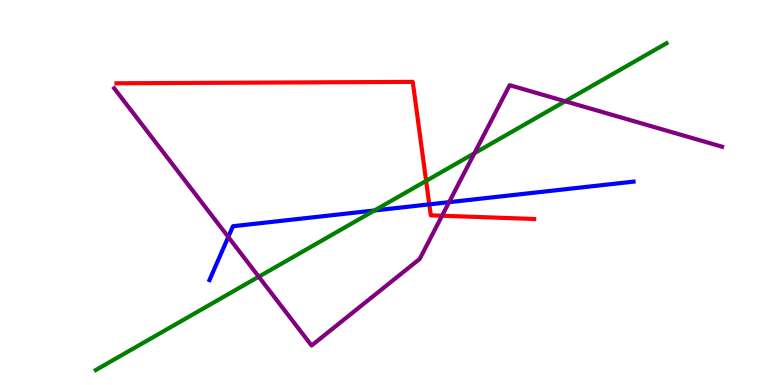[{'lines': ['blue', 'red'], 'intersections': [{'x': 5.54, 'y': 4.69}]}, {'lines': ['green', 'red'], 'intersections': [{'x': 5.5, 'y': 5.3}]}, {'lines': ['purple', 'red'], 'intersections': [{'x': 5.7, 'y': 4.4}]}, {'lines': ['blue', 'green'], 'intersections': [{'x': 4.83, 'y': 4.53}]}, {'lines': ['blue', 'purple'], 'intersections': [{'x': 2.95, 'y': 3.84}, {'x': 5.79, 'y': 4.75}]}, {'lines': ['green', 'purple'], 'intersections': [{'x': 3.34, 'y': 2.81}, {'x': 6.12, 'y': 6.02}, {'x': 7.29, 'y': 7.37}]}]